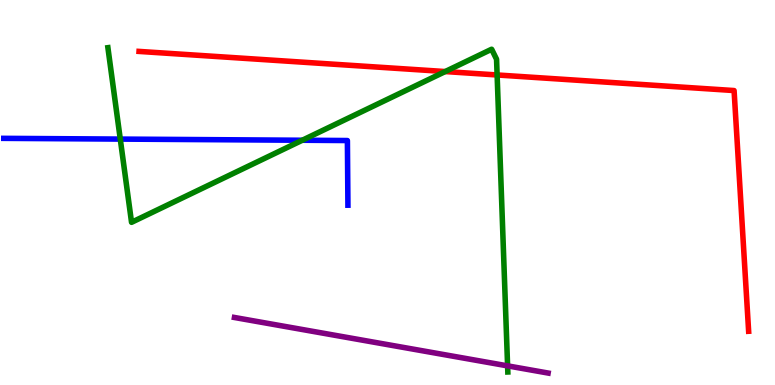[{'lines': ['blue', 'red'], 'intersections': []}, {'lines': ['green', 'red'], 'intersections': [{'x': 5.74, 'y': 8.14}, {'x': 6.41, 'y': 8.05}]}, {'lines': ['purple', 'red'], 'intersections': []}, {'lines': ['blue', 'green'], 'intersections': [{'x': 1.55, 'y': 6.39}, {'x': 3.9, 'y': 6.36}]}, {'lines': ['blue', 'purple'], 'intersections': []}, {'lines': ['green', 'purple'], 'intersections': [{'x': 6.55, 'y': 0.497}]}]